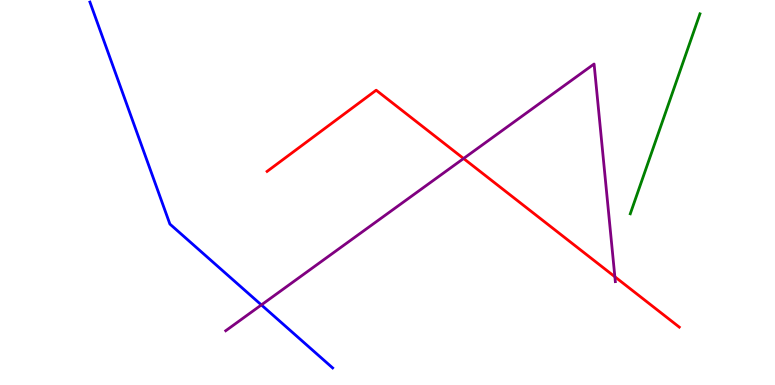[{'lines': ['blue', 'red'], 'intersections': []}, {'lines': ['green', 'red'], 'intersections': []}, {'lines': ['purple', 'red'], 'intersections': [{'x': 5.98, 'y': 5.88}, {'x': 7.93, 'y': 2.81}]}, {'lines': ['blue', 'green'], 'intersections': []}, {'lines': ['blue', 'purple'], 'intersections': [{'x': 3.37, 'y': 2.08}]}, {'lines': ['green', 'purple'], 'intersections': []}]